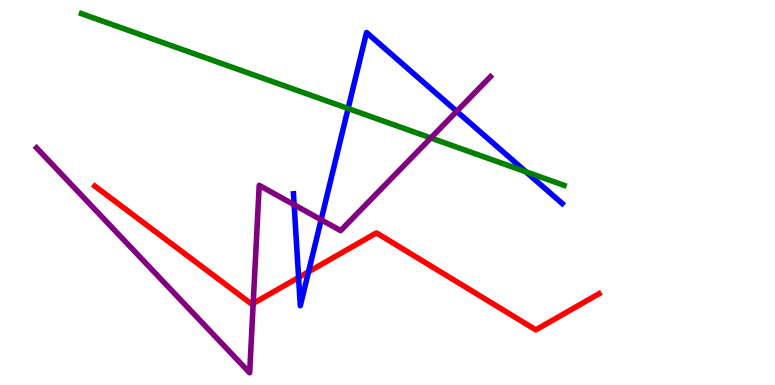[{'lines': ['blue', 'red'], 'intersections': [{'x': 3.85, 'y': 2.79}, {'x': 3.98, 'y': 2.94}]}, {'lines': ['green', 'red'], 'intersections': []}, {'lines': ['purple', 'red'], 'intersections': [{'x': 3.27, 'y': 2.12}]}, {'lines': ['blue', 'green'], 'intersections': [{'x': 4.49, 'y': 7.18}, {'x': 6.79, 'y': 5.54}]}, {'lines': ['blue', 'purple'], 'intersections': [{'x': 3.8, 'y': 4.68}, {'x': 4.14, 'y': 4.29}, {'x': 5.89, 'y': 7.11}]}, {'lines': ['green', 'purple'], 'intersections': [{'x': 5.56, 'y': 6.42}]}]